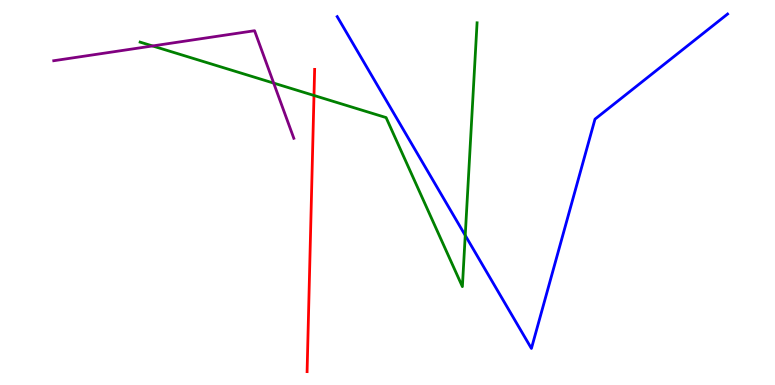[{'lines': ['blue', 'red'], 'intersections': []}, {'lines': ['green', 'red'], 'intersections': [{'x': 4.05, 'y': 7.52}]}, {'lines': ['purple', 'red'], 'intersections': []}, {'lines': ['blue', 'green'], 'intersections': [{'x': 6.0, 'y': 3.89}]}, {'lines': ['blue', 'purple'], 'intersections': []}, {'lines': ['green', 'purple'], 'intersections': [{'x': 1.97, 'y': 8.81}, {'x': 3.53, 'y': 7.84}]}]